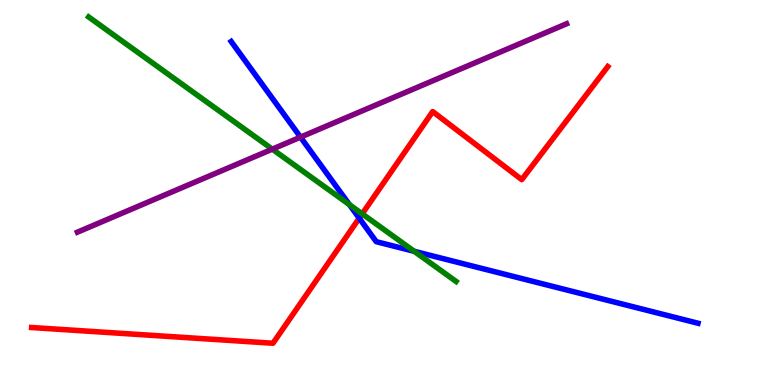[{'lines': ['blue', 'red'], 'intersections': [{'x': 4.64, 'y': 4.33}]}, {'lines': ['green', 'red'], 'intersections': [{'x': 4.67, 'y': 4.45}]}, {'lines': ['purple', 'red'], 'intersections': []}, {'lines': ['blue', 'green'], 'intersections': [{'x': 4.51, 'y': 4.68}, {'x': 5.34, 'y': 3.47}]}, {'lines': ['blue', 'purple'], 'intersections': [{'x': 3.88, 'y': 6.44}]}, {'lines': ['green', 'purple'], 'intersections': [{'x': 3.51, 'y': 6.13}]}]